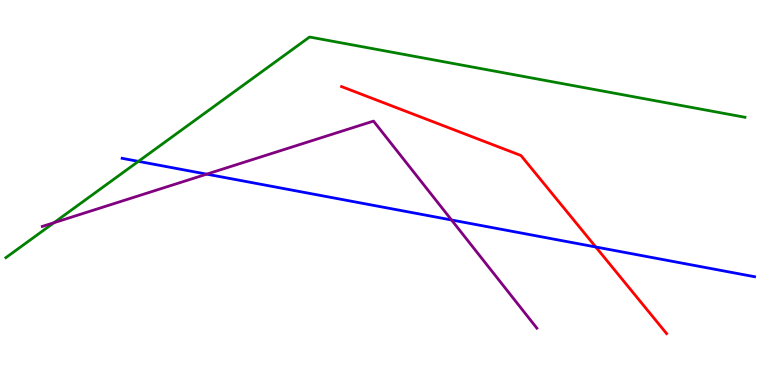[{'lines': ['blue', 'red'], 'intersections': [{'x': 7.69, 'y': 3.58}]}, {'lines': ['green', 'red'], 'intersections': []}, {'lines': ['purple', 'red'], 'intersections': []}, {'lines': ['blue', 'green'], 'intersections': [{'x': 1.79, 'y': 5.81}]}, {'lines': ['blue', 'purple'], 'intersections': [{'x': 2.67, 'y': 5.48}, {'x': 5.83, 'y': 4.29}]}, {'lines': ['green', 'purple'], 'intersections': [{'x': 0.697, 'y': 4.22}]}]